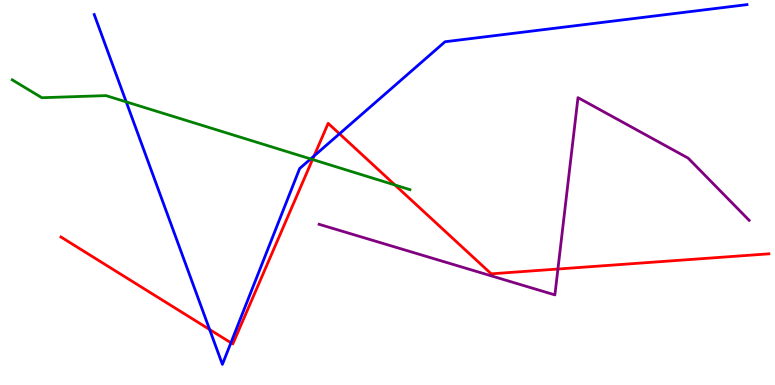[{'lines': ['blue', 'red'], 'intersections': [{'x': 2.7, 'y': 1.44}, {'x': 2.98, 'y': 1.1}, {'x': 4.05, 'y': 5.95}, {'x': 4.38, 'y': 6.52}]}, {'lines': ['green', 'red'], 'intersections': [{'x': 4.03, 'y': 5.86}, {'x': 5.1, 'y': 5.19}]}, {'lines': ['purple', 'red'], 'intersections': [{'x': 7.2, 'y': 3.01}]}, {'lines': ['blue', 'green'], 'intersections': [{'x': 1.63, 'y': 7.35}, {'x': 4.01, 'y': 5.87}]}, {'lines': ['blue', 'purple'], 'intersections': []}, {'lines': ['green', 'purple'], 'intersections': []}]